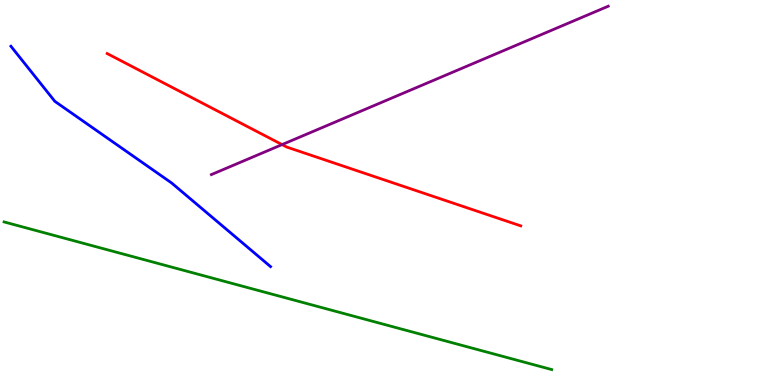[{'lines': ['blue', 'red'], 'intersections': []}, {'lines': ['green', 'red'], 'intersections': []}, {'lines': ['purple', 'red'], 'intersections': [{'x': 3.64, 'y': 6.24}]}, {'lines': ['blue', 'green'], 'intersections': []}, {'lines': ['blue', 'purple'], 'intersections': []}, {'lines': ['green', 'purple'], 'intersections': []}]